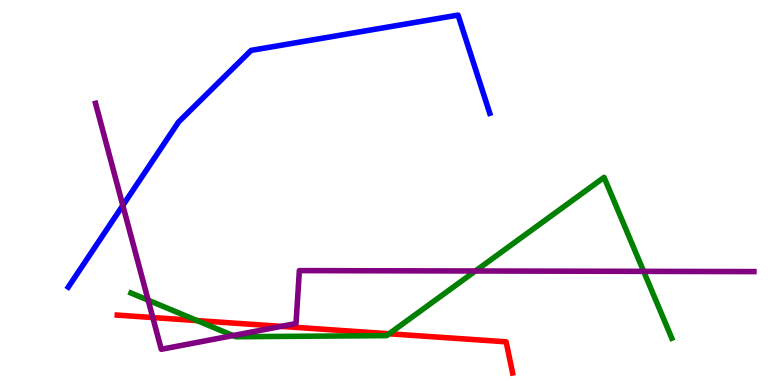[{'lines': ['blue', 'red'], 'intersections': []}, {'lines': ['green', 'red'], 'intersections': [{'x': 2.54, 'y': 1.67}, {'x': 5.02, 'y': 1.33}]}, {'lines': ['purple', 'red'], 'intersections': [{'x': 1.97, 'y': 1.75}, {'x': 3.63, 'y': 1.52}]}, {'lines': ['blue', 'green'], 'intersections': []}, {'lines': ['blue', 'purple'], 'intersections': [{'x': 1.58, 'y': 4.66}]}, {'lines': ['green', 'purple'], 'intersections': [{'x': 1.91, 'y': 2.2}, {'x': 3.01, 'y': 1.28}, {'x': 6.13, 'y': 2.96}, {'x': 8.31, 'y': 2.95}]}]